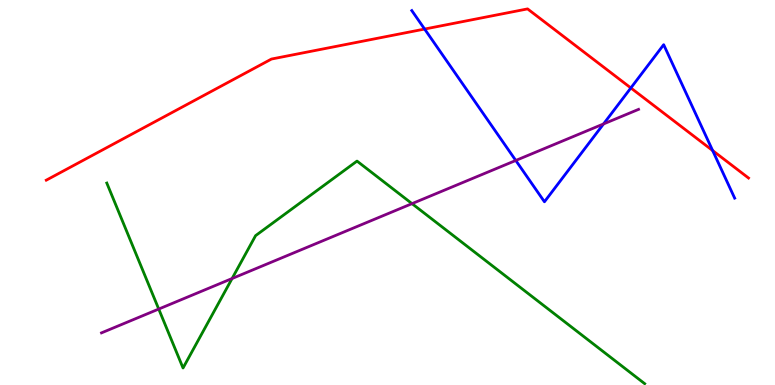[{'lines': ['blue', 'red'], 'intersections': [{'x': 5.48, 'y': 9.25}, {'x': 8.14, 'y': 7.72}, {'x': 9.2, 'y': 6.09}]}, {'lines': ['green', 'red'], 'intersections': []}, {'lines': ['purple', 'red'], 'intersections': []}, {'lines': ['blue', 'green'], 'intersections': []}, {'lines': ['blue', 'purple'], 'intersections': [{'x': 6.66, 'y': 5.83}, {'x': 7.79, 'y': 6.78}]}, {'lines': ['green', 'purple'], 'intersections': [{'x': 2.05, 'y': 1.97}, {'x': 2.99, 'y': 2.77}, {'x': 5.32, 'y': 4.71}]}]